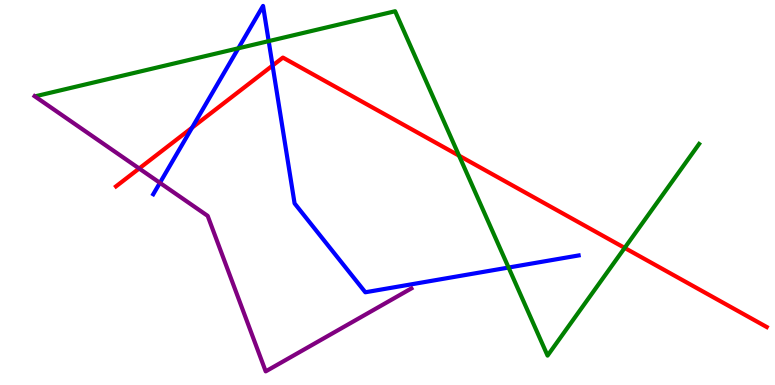[{'lines': ['blue', 'red'], 'intersections': [{'x': 2.48, 'y': 6.68}, {'x': 3.52, 'y': 8.3}]}, {'lines': ['green', 'red'], 'intersections': [{'x': 5.92, 'y': 5.96}, {'x': 8.06, 'y': 3.56}]}, {'lines': ['purple', 'red'], 'intersections': [{'x': 1.8, 'y': 5.62}]}, {'lines': ['blue', 'green'], 'intersections': [{'x': 3.08, 'y': 8.75}, {'x': 3.47, 'y': 8.93}, {'x': 6.56, 'y': 3.05}]}, {'lines': ['blue', 'purple'], 'intersections': [{'x': 2.06, 'y': 5.25}]}, {'lines': ['green', 'purple'], 'intersections': []}]